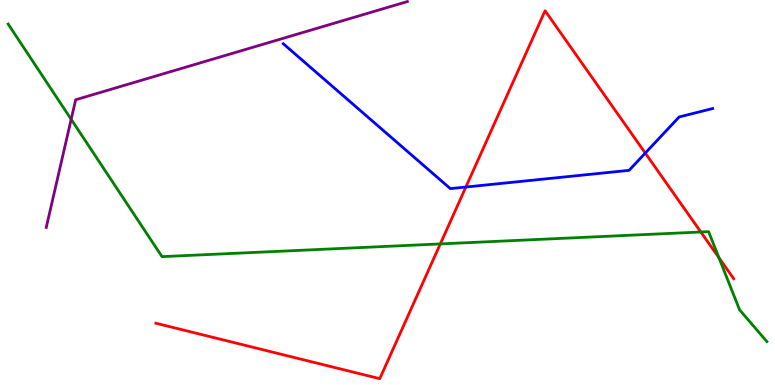[{'lines': ['blue', 'red'], 'intersections': [{'x': 6.01, 'y': 5.14}, {'x': 8.33, 'y': 6.02}]}, {'lines': ['green', 'red'], 'intersections': [{'x': 5.68, 'y': 3.66}, {'x': 9.04, 'y': 3.97}, {'x': 9.28, 'y': 3.31}]}, {'lines': ['purple', 'red'], 'intersections': []}, {'lines': ['blue', 'green'], 'intersections': []}, {'lines': ['blue', 'purple'], 'intersections': []}, {'lines': ['green', 'purple'], 'intersections': [{'x': 0.918, 'y': 6.9}]}]